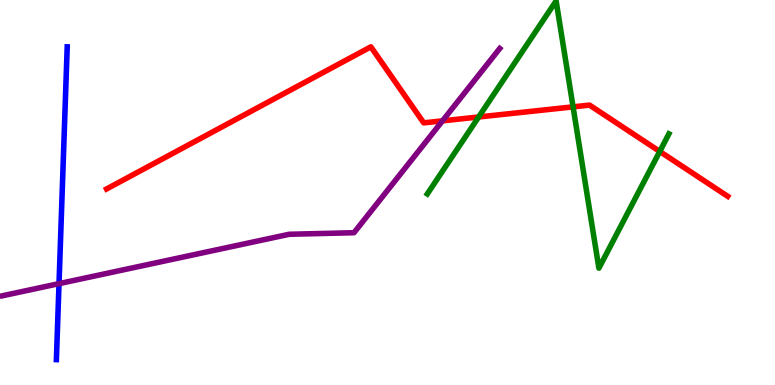[{'lines': ['blue', 'red'], 'intersections': []}, {'lines': ['green', 'red'], 'intersections': [{'x': 6.18, 'y': 6.96}, {'x': 7.39, 'y': 7.22}, {'x': 8.51, 'y': 6.07}]}, {'lines': ['purple', 'red'], 'intersections': [{'x': 5.71, 'y': 6.86}]}, {'lines': ['blue', 'green'], 'intersections': []}, {'lines': ['blue', 'purple'], 'intersections': [{'x': 0.761, 'y': 2.63}]}, {'lines': ['green', 'purple'], 'intersections': []}]